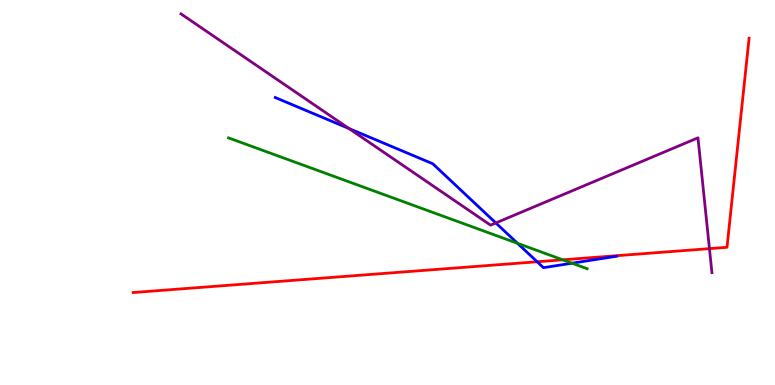[{'lines': ['blue', 'red'], 'intersections': [{'x': 6.93, 'y': 3.2}]}, {'lines': ['green', 'red'], 'intersections': [{'x': 7.26, 'y': 3.25}]}, {'lines': ['purple', 'red'], 'intersections': [{'x': 9.15, 'y': 3.54}]}, {'lines': ['blue', 'green'], 'intersections': [{'x': 6.68, 'y': 3.68}, {'x': 7.38, 'y': 3.16}]}, {'lines': ['blue', 'purple'], 'intersections': [{'x': 4.5, 'y': 6.66}, {'x': 6.4, 'y': 4.21}]}, {'lines': ['green', 'purple'], 'intersections': []}]